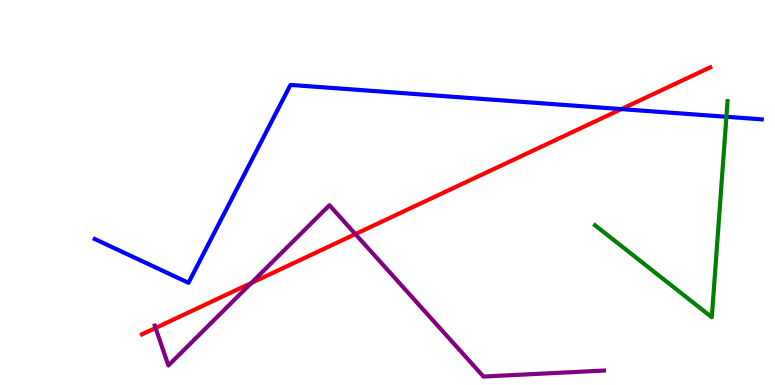[{'lines': ['blue', 'red'], 'intersections': [{'x': 8.02, 'y': 7.17}]}, {'lines': ['green', 'red'], 'intersections': []}, {'lines': ['purple', 'red'], 'intersections': [{'x': 2.01, 'y': 1.48}, {'x': 3.24, 'y': 2.65}, {'x': 4.59, 'y': 3.92}]}, {'lines': ['blue', 'green'], 'intersections': [{'x': 9.37, 'y': 6.97}]}, {'lines': ['blue', 'purple'], 'intersections': []}, {'lines': ['green', 'purple'], 'intersections': []}]